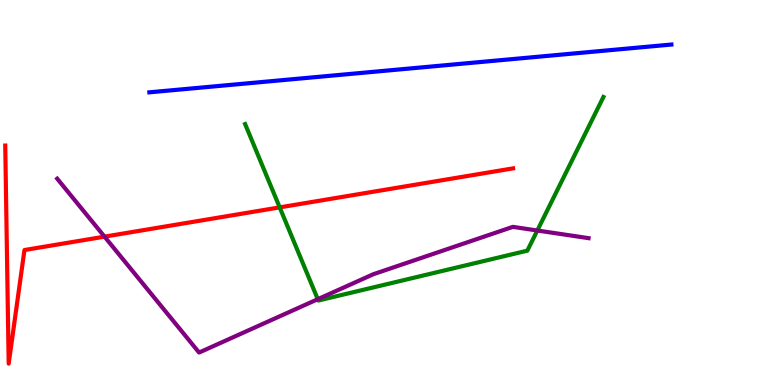[{'lines': ['blue', 'red'], 'intersections': []}, {'lines': ['green', 'red'], 'intersections': [{'x': 3.61, 'y': 4.61}]}, {'lines': ['purple', 'red'], 'intersections': [{'x': 1.35, 'y': 3.85}]}, {'lines': ['blue', 'green'], 'intersections': []}, {'lines': ['blue', 'purple'], 'intersections': []}, {'lines': ['green', 'purple'], 'intersections': [{'x': 4.1, 'y': 2.23}, {'x': 6.93, 'y': 4.01}]}]